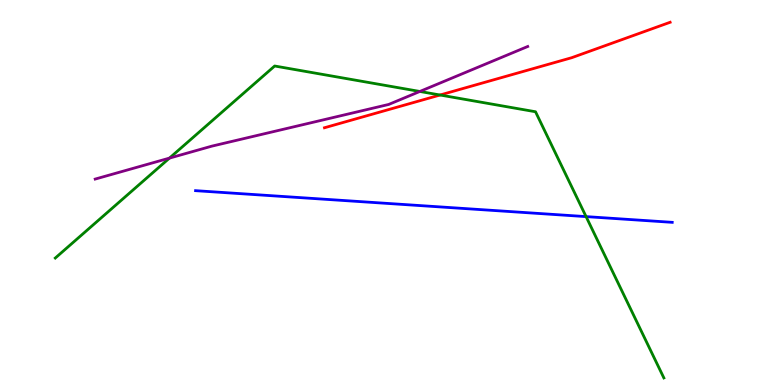[{'lines': ['blue', 'red'], 'intersections': []}, {'lines': ['green', 'red'], 'intersections': [{'x': 5.68, 'y': 7.53}]}, {'lines': ['purple', 'red'], 'intersections': []}, {'lines': ['blue', 'green'], 'intersections': [{'x': 7.56, 'y': 4.37}]}, {'lines': ['blue', 'purple'], 'intersections': []}, {'lines': ['green', 'purple'], 'intersections': [{'x': 2.19, 'y': 5.89}, {'x': 5.42, 'y': 7.62}]}]